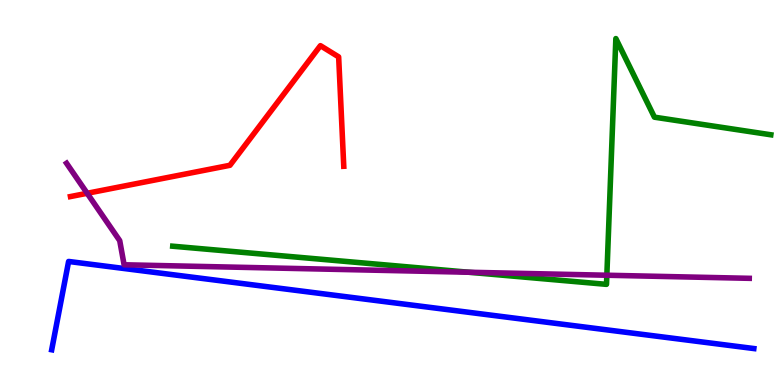[{'lines': ['blue', 'red'], 'intersections': []}, {'lines': ['green', 'red'], 'intersections': []}, {'lines': ['purple', 'red'], 'intersections': [{'x': 1.12, 'y': 4.98}]}, {'lines': ['blue', 'green'], 'intersections': []}, {'lines': ['blue', 'purple'], 'intersections': []}, {'lines': ['green', 'purple'], 'intersections': [{'x': 6.05, 'y': 2.93}, {'x': 7.83, 'y': 2.85}]}]